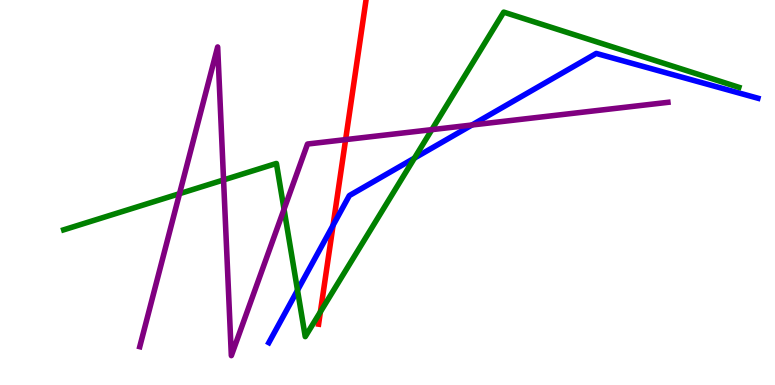[{'lines': ['blue', 'red'], 'intersections': [{'x': 4.3, 'y': 4.15}]}, {'lines': ['green', 'red'], 'intersections': [{'x': 4.13, 'y': 1.9}]}, {'lines': ['purple', 'red'], 'intersections': [{'x': 4.46, 'y': 6.37}]}, {'lines': ['blue', 'green'], 'intersections': [{'x': 3.84, 'y': 2.46}, {'x': 5.35, 'y': 5.89}]}, {'lines': ['blue', 'purple'], 'intersections': [{'x': 6.09, 'y': 6.75}]}, {'lines': ['green', 'purple'], 'intersections': [{'x': 2.32, 'y': 4.97}, {'x': 2.88, 'y': 5.33}, {'x': 3.66, 'y': 4.57}, {'x': 5.57, 'y': 6.63}]}]